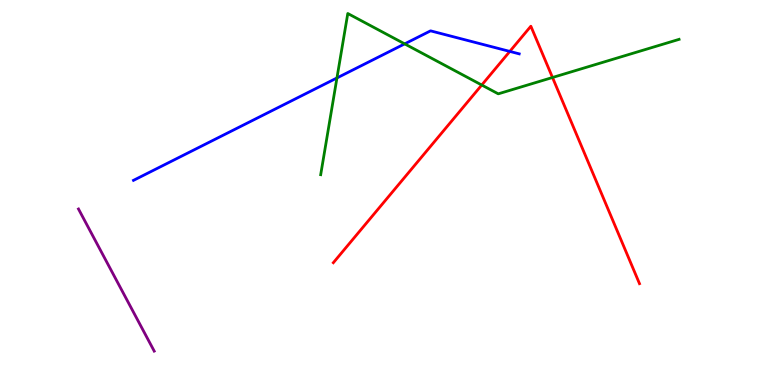[{'lines': ['blue', 'red'], 'intersections': [{'x': 6.58, 'y': 8.66}]}, {'lines': ['green', 'red'], 'intersections': [{'x': 6.22, 'y': 7.79}, {'x': 7.13, 'y': 7.99}]}, {'lines': ['purple', 'red'], 'intersections': []}, {'lines': ['blue', 'green'], 'intersections': [{'x': 4.35, 'y': 7.98}, {'x': 5.22, 'y': 8.86}]}, {'lines': ['blue', 'purple'], 'intersections': []}, {'lines': ['green', 'purple'], 'intersections': []}]